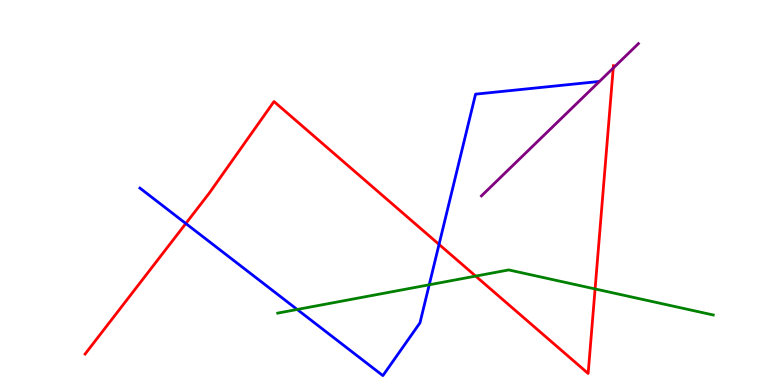[{'lines': ['blue', 'red'], 'intersections': [{'x': 2.4, 'y': 4.19}, {'x': 5.67, 'y': 3.65}]}, {'lines': ['green', 'red'], 'intersections': [{'x': 6.14, 'y': 2.83}, {'x': 7.68, 'y': 2.49}]}, {'lines': ['purple', 'red'], 'intersections': [{'x': 7.91, 'y': 8.23}]}, {'lines': ['blue', 'green'], 'intersections': [{'x': 3.83, 'y': 1.96}, {'x': 5.54, 'y': 2.6}]}, {'lines': ['blue', 'purple'], 'intersections': []}, {'lines': ['green', 'purple'], 'intersections': []}]